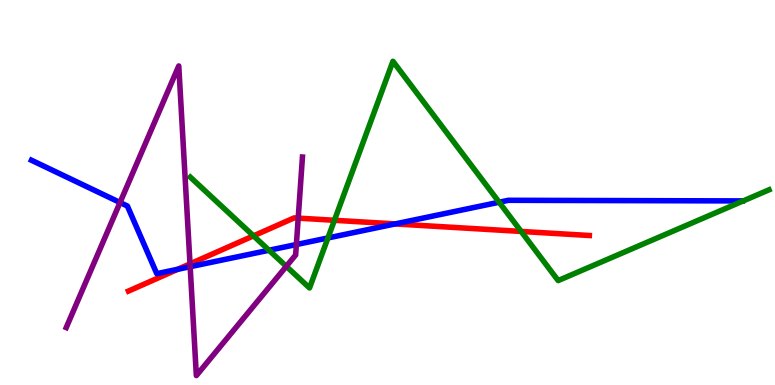[{'lines': ['blue', 'red'], 'intersections': [{'x': 2.29, 'y': 3.01}, {'x': 5.1, 'y': 4.18}]}, {'lines': ['green', 'red'], 'intersections': [{'x': 3.27, 'y': 3.87}, {'x': 4.32, 'y': 4.28}, {'x': 6.72, 'y': 3.99}]}, {'lines': ['purple', 'red'], 'intersections': [{'x': 2.45, 'y': 3.15}, {'x': 3.85, 'y': 4.33}]}, {'lines': ['blue', 'green'], 'intersections': [{'x': 3.47, 'y': 3.5}, {'x': 4.23, 'y': 3.82}, {'x': 6.44, 'y': 4.75}]}, {'lines': ['blue', 'purple'], 'intersections': [{'x': 1.55, 'y': 4.74}, {'x': 2.45, 'y': 3.07}, {'x': 3.82, 'y': 3.65}]}, {'lines': ['green', 'purple'], 'intersections': [{'x': 3.69, 'y': 3.08}]}]